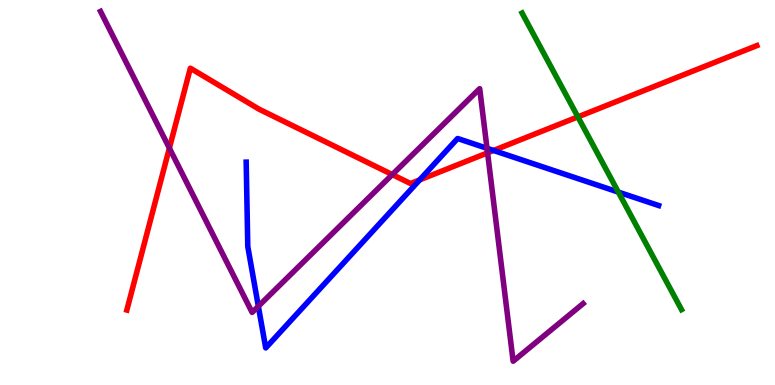[{'lines': ['blue', 'red'], 'intersections': [{'x': 5.42, 'y': 5.33}, {'x': 6.37, 'y': 6.09}]}, {'lines': ['green', 'red'], 'intersections': [{'x': 7.46, 'y': 6.96}]}, {'lines': ['purple', 'red'], 'intersections': [{'x': 2.19, 'y': 6.15}, {'x': 5.06, 'y': 5.47}, {'x': 6.29, 'y': 6.03}]}, {'lines': ['blue', 'green'], 'intersections': [{'x': 7.98, 'y': 5.01}]}, {'lines': ['blue', 'purple'], 'intersections': [{'x': 3.33, 'y': 2.05}, {'x': 6.28, 'y': 6.15}]}, {'lines': ['green', 'purple'], 'intersections': []}]